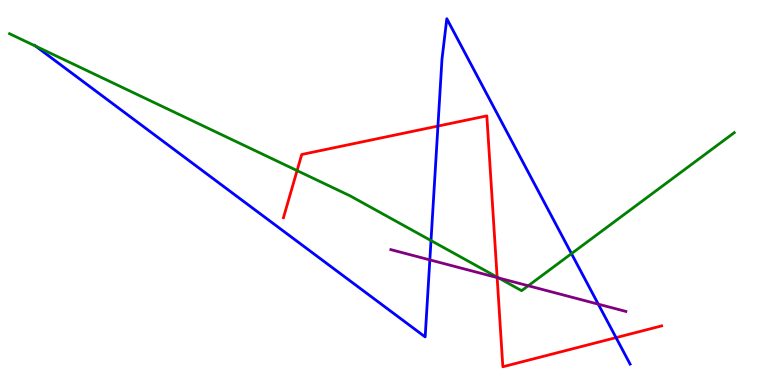[{'lines': ['blue', 'red'], 'intersections': [{'x': 5.65, 'y': 6.73}, {'x': 7.95, 'y': 1.23}]}, {'lines': ['green', 'red'], 'intersections': [{'x': 3.83, 'y': 5.57}, {'x': 6.41, 'y': 2.8}]}, {'lines': ['purple', 'red'], 'intersections': [{'x': 6.41, 'y': 2.79}]}, {'lines': ['blue', 'green'], 'intersections': [{'x': 0.461, 'y': 8.8}, {'x': 5.56, 'y': 3.75}, {'x': 7.37, 'y': 3.41}]}, {'lines': ['blue', 'purple'], 'intersections': [{'x': 5.55, 'y': 3.25}, {'x': 7.72, 'y': 2.1}]}, {'lines': ['green', 'purple'], 'intersections': [{'x': 6.43, 'y': 2.78}, {'x': 6.82, 'y': 2.58}]}]